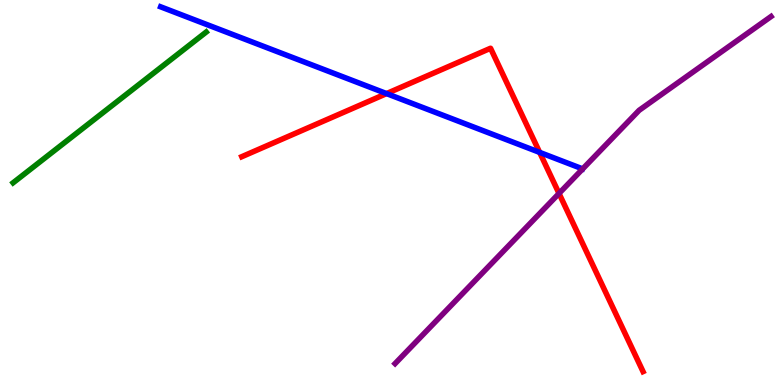[{'lines': ['blue', 'red'], 'intersections': [{'x': 4.99, 'y': 7.57}, {'x': 6.96, 'y': 6.04}]}, {'lines': ['green', 'red'], 'intersections': []}, {'lines': ['purple', 'red'], 'intersections': [{'x': 7.21, 'y': 4.98}]}, {'lines': ['blue', 'green'], 'intersections': []}, {'lines': ['blue', 'purple'], 'intersections': []}, {'lines': ['green', 'purple'], 'intersections': []}]